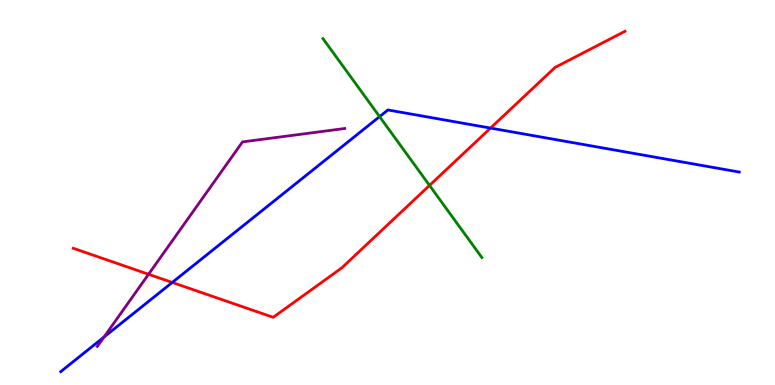[{'lines': ['blue', 'red'], 'intersections': [{'x': 2.22, 'y': 2.66}, {'x': 6.33, 'y': 6.67}]}, {'lines': ['green', 'red'], 'intersections': [{'x': 5.54, 'y': 5.18}]}, {'lines': ['purple', 'red'], 'intersections': [{'x': 1.92, 'y': 2.88}]}, {'lines': ['blue', 'green'], 'intersections': [{'x': 4.9, 'y': 6.97}]}, {'lines': ['blue', 'purple'], 'intersections': [{'x': 1.34, 'y': 1.24}]}, {'lines': ['green', 'purple'], 'intersections': []}]